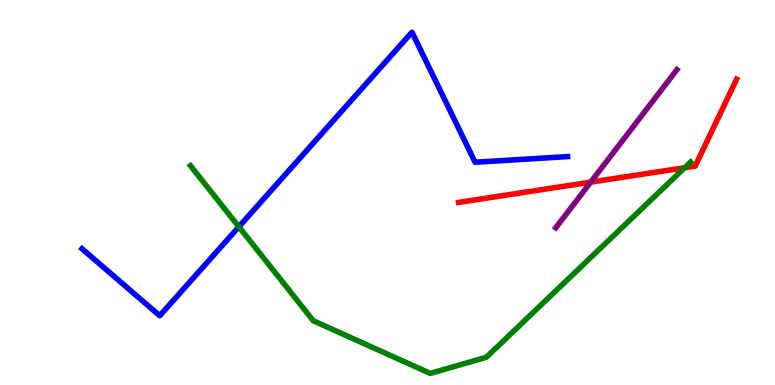[{'lines': ['blue', 'red'], 'intersections': []}, {'lines': ['green', 'red'], 'intersections': [{'x': 8.83, 'y': 5.64}]}, {'lines': ['purple', 'red'], 'intersections': [{'x': 7.62, 'y': 5.27}]}, {'lines': ['blue', 'green'], 'intersections': [{'x': 3.08, 'y': 4.11}]}, {'lines': ['blue', 'purple'], 'intersections': []}, {'lines': ['green', 'purple'], 'intersections': []}]